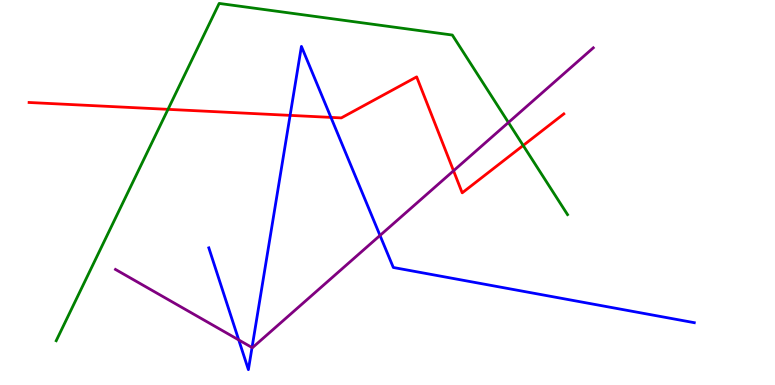[{'lines': ['blue', 'red'], 'intersections': [{'x': 3.74, 'y': 7.0}, {'x': 4.27, 'y': 6.95}]}, {'lines': ['green', 'red'], 'intersections': [{'x': 2.17, 'y': 7.16}, {'x': 6.75, 'y': 6.22}]}, {'lines': ['purple', 'red'], 'intersections': [{'x': 5.85, 'y': 5.56}]}, {'lines': ['blue', 'green'], 'intersections': []}, {'lines': ['blue', 'purple'], 'intersections': [{'x': 3.08, 'y': 1.17}, {'x': 3.25, 'y': 0.973}, {'x': 4.9, 'y': 3.88}]}, {'lines': ['green', 'purple'], 'intersections': [{'x': 6.56, 'y': 6.82}]}]